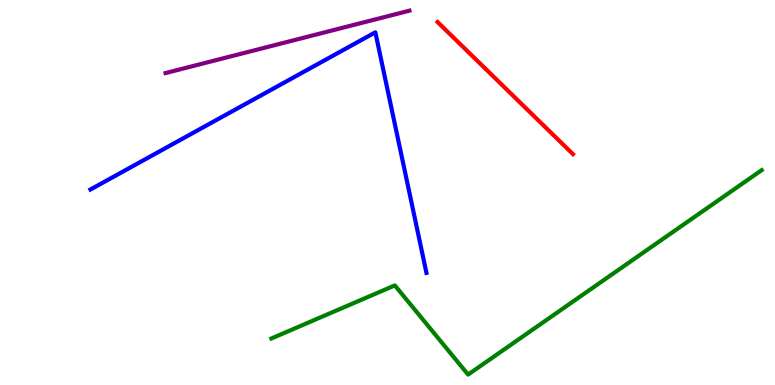[{'lines': ['blue', 'red'], 'intersections': []}, {'lines': ['green', 'red'], 'intersections': []}, {'lines': ['purple', 'red'], 'intersections': []}, {'lines': ['blue', 'green'], 'intersections': []}, {'lines': ['blue', 'purple'], 'intersections': []}, {'lines': ['green', 'purple'], 'intersections': []}]